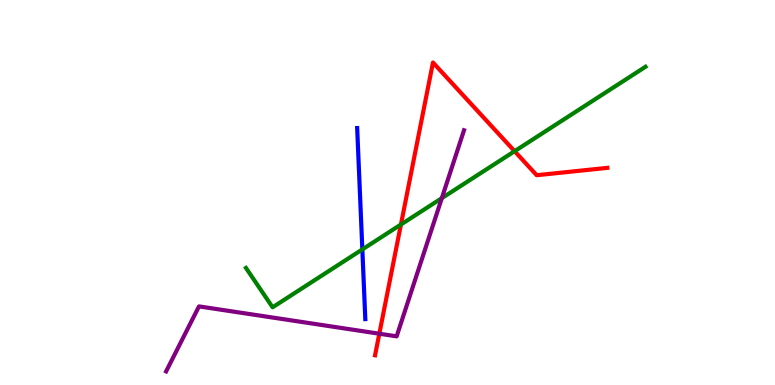[{'lines': ['blue', 'red'], 'intersections': []}, {'lines': ['green', 'red'], 'intersections': [{'x': 5.17, 'y': 4.17}, {'x': 6.64, 'y': 6.07}]}, {'lines': ['purple', 'red'], 'intersections': [{'x': 4.89, 'y': 1.33}]}, {'lines': ['blue', 'green'], 'intersections': [{'x': 4.68, 'y': 3.52}]}, {'lines': ['blue', 'purple'], 'intersections': []}, {'lines': ['green', 'purple'], 'intersections': [{'x': 5.7, 'y': 4.85}]}]